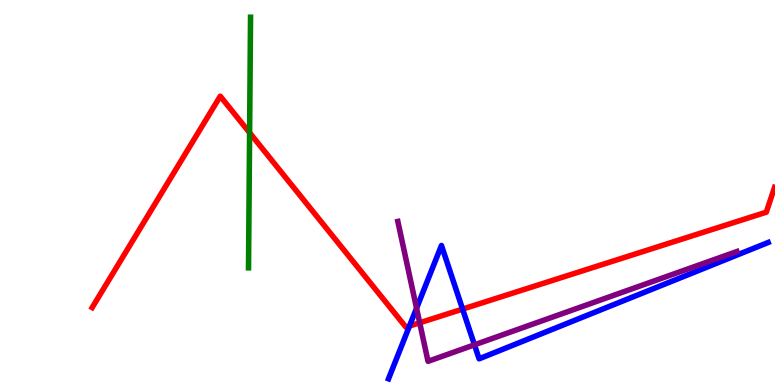[{'lines': ['blue', 'red'], 'intersections': [{'x': 5.28, 'y': 1.53}, {'x': 5.97, 'y': 1.97}]}, {'lines': ['green', 'red'], 'intersections': [{'x': 3.22, 'y': 6.55}]}, {'lines': ['purple', 'red'], 'intersections': [{'x': 5.42, 'y': 1.62}]}, {'lines': ['blue', 'green'], 'intersections': []}, {'lines': ['blue', 'purple'], 'intersections': [{'x': 5.37, 'y': 1.99}, {'x': 6.12, 'y': 1.04}]}, {'lines': ['green', 'purple'], 'intersections': []}]